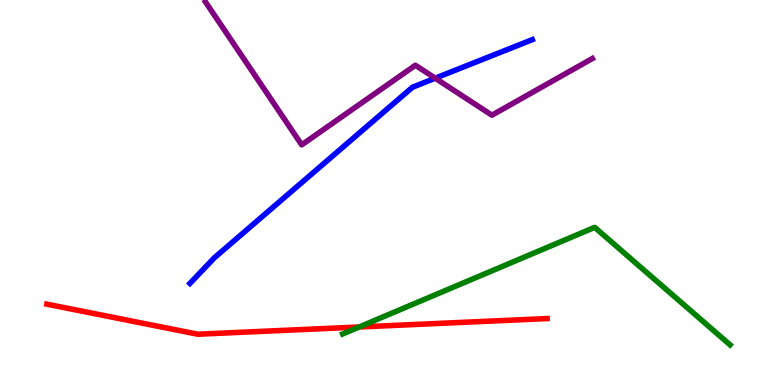[{'lines': ['blue', 'red'], 'intersections': []}, {'lines': ['green', 'red'], 'intersections': [{'x': 4.63, 'y': 1.51}]}, {'lines': ['purple', 'red'], 'intersections': []}, {'lines': ['blue', 'green'], 'intersections': []}, {'lines': ['blue', 'purple'], 'intersections': [{'x': 5.62, 'y': 7.97}]}, {'lines': ['green', 'purple'], 'intersections': []}]